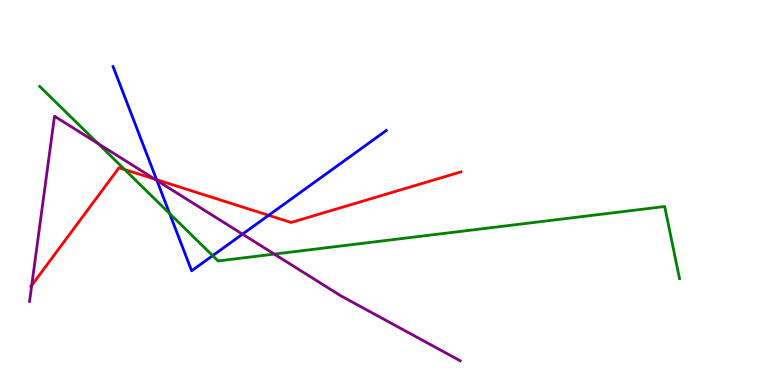[{'lines': ['blue', 'red'], 'intersections': [{'x': 2.02, 'y': 5.33}, {'x': 3.47, 'y': 4.41}]}, {'lines': ['green', 'red'], 'intersections': [{'x': 1.61, 'y': 5.6}]}, {'lines': ['purple', 'red'], 'intersections': [{'x': 0.409, 'y': 2.59}, {'x': 2.0, 'y': 5.35}]}, {'lines': ['blue', 'green'], 'intersections': [{'x': 2.19, 'y': 4.45}, {'x': 2.74, 'y': 3.36}]}, {'lines': ['blue', 'purple'], 'intersections': [{'x': 2.02, 'y': 5.31}, {'x': 3.13, 'y': 3.92}]}, {'lines': ['green', 'purple'], 'intersections': [{'x': 1.27, 'y': 6.27}, {'x': 3.54, 'y': 3.4}]}]